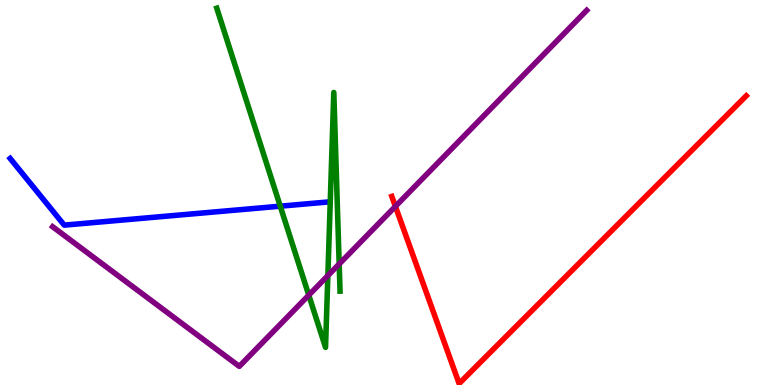[{'lines': ['blue', 'red'], 'intersections': []}, {'lines': ['green', 'red'], 'intersections': []}, {'lines': ['purple', 'red'], 'intersections': [{'x': 5.1, 'y': 4.64}]}, {'lines': ['blue', 'green'], 'intersections': [{'x': 3.62, 'y': 4.64}]}, {'lines': ['blue', 'purple'], 'intersections': []}, {'lines': ['green', 'purple'], 'intersections': [{'x': 3.98, 'y': 2.33}, {'x': 4.23, 'y': 2.84}, {'x': 4.38, 'y': 3.14}]}]